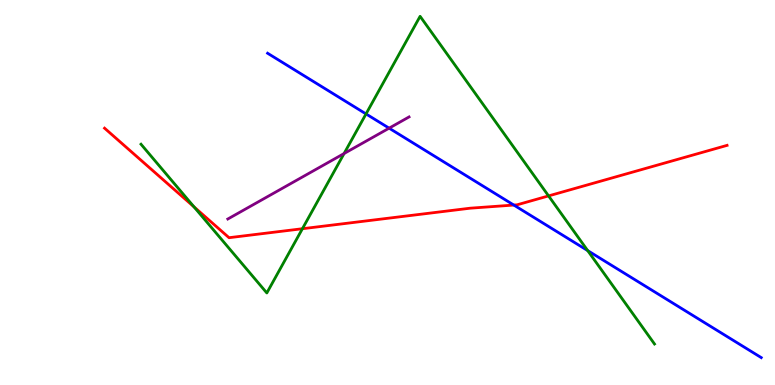[{'lines': ['blue', 'red'], 'intersections': [{'x': 6.63, 'y': 4.67}]}, {'lines': ['green', 'red'], 'intersections': [{'x': 2.5, 'y': 4.63}, {'x': 3.9, 'y': 4.06}, {'x': 7.08, 'y': 4.91}]}, {'lines': ['purple', 'red'], 'intersections': []}, {'lines': ['blue', 'green'], 'intersections': [{'x': 4.72, 'y': 7.04}, {'x': 7.58, 'y': 3.49}]}, {'lines': ['blue', 'purple'], 'intersections': [{'x': 5.02, 'y': 6.67}]}, {'lines': ['green', 'purple'], 'intersections': [{'x': 4.44, 'y': 6.01}]}]